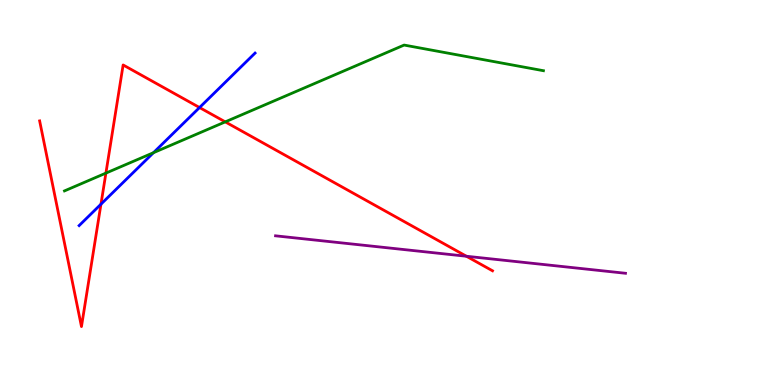[{'lines': ['blue', 'red'], 'intersections': [{'x': 1.3, 'y': 4.7}, {'x': 2.57, 'y': 7.21}]}, {'lines': ['green', 'red'], 'intersections': [{'x': 1.37, 'y': 5.5}, {'x': 2.91, 'y': 6.83}]}, {'lines': ['purple', 'red'], 'intersections': [{'x': 6.02, 'y': 3.34}]}, {'lines': ['blue', 'green'], 'intersections': [{'x': 1.98, 'y': 6.03}]}, {'lines': ['blue', 'purple'], 'intersections': []}, {'lines': ['green', 'purple'], 'intersections': []}]